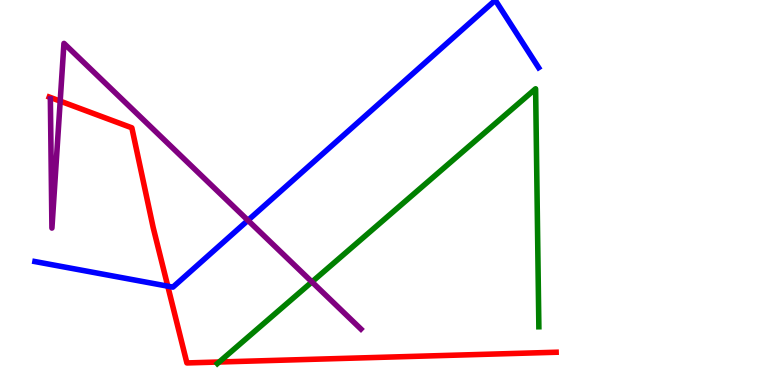[{'lines': ['blue', 'red'], 'intersections': [{'x': 2.16, 'y': 2.57}]}, {'lines': ['green', 'red'], 'intersections': [{'x': 2.83, 'y': 0.597}]}, {'lines': ['purple', 'red'], 'intersections': [{'x': 0.777, 'y': 7.37}]}, {'lines': ['blue', 'green'], 'intersections': []}, {'lines': ['blue', 'purple'], 'intersections': [{'x': 3.2, 'y': 4.28}]}, {'lines': ['green', 'purple'], 'intersections': [{'x': 4.02, 'y': 2.68}]}]